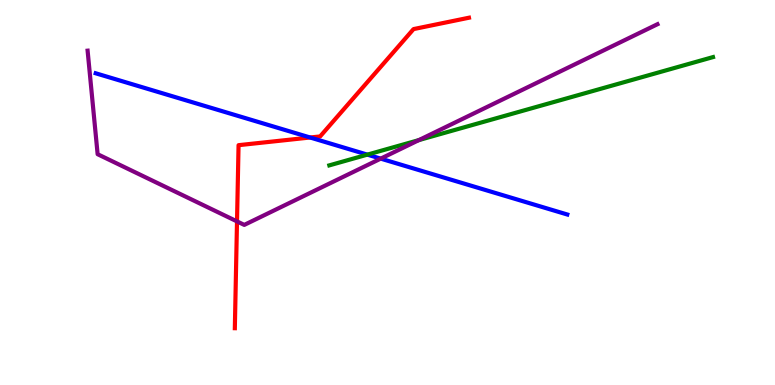[{'lines': ['blue', 'red'], 'intersections': [{'x': 4.0, 'y': 6.43}]}, {'lines': ['green', 'red'], 'intersections': []}, {'lines': ['purple', 'red'], 'intersections': [{'x': 3.06, 'y': 4.25}]}, {'lines': ['blue', 'green'], 'intersections': [{'x': 4.74, 'y': 5.98}]}, {'lines': ['blue', 'purple'], 'intersections': [{'x': 4.91, 'y': 5.88}]}, {'lines': ['green', 'purple'], 'intersections': [{'x': 5.41, 'y': 6.36}]}]